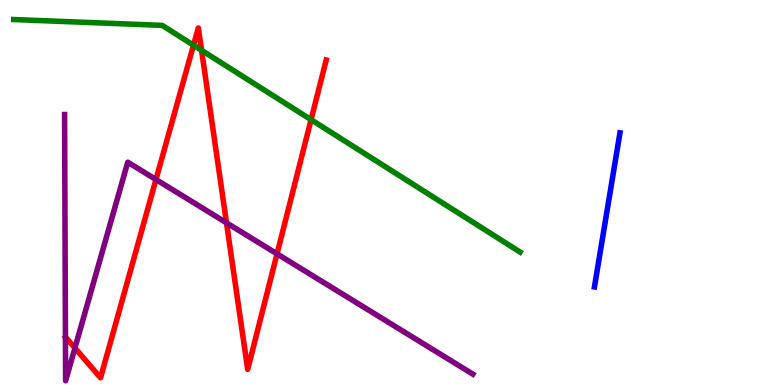[{'lines': ['blue', 'red'], 'intersections': []}, {'lines': ['green', 'red'], 'intersections': [{'x': 2.5, 'y': 8.83}, {'x': 2.6, 'y': 8.69}, {'x': 4.01, 'y': 6.89}]}, {'lines': ['purple', 'red'], 'intersections': [{'x': 0.967, 'y': 0.961}, {'x': 2.01, 'y': 5.34}, {'x': 2.92, 'y': 4.21}, {'x': 3.57, 'y': 3.41}]}, {'lines': ['blue', 'green'], 'intersections': []}, {'lines': ['blue', 'purple'], 'intersections': []}, {'lines': ['green', 'purple'], 'intersections': []}]